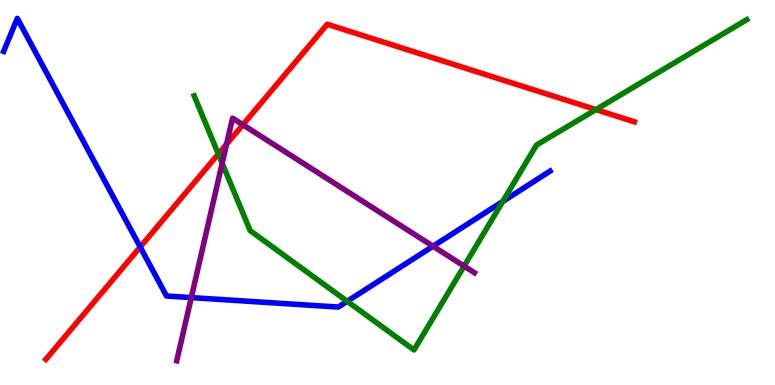[{'lines': ['blue', 'red'], 'intersections': [{'x': 1.81, 'y': 3.58}]}, {'lines': ['green', 'red'], 'intersections': [{'x': 2.82, 'y': 6.0}, {'x': 7.69, 'y': 7.15}]}, {'lines': ['purple', 'red'], 'intersections': [{'x': 2.92, 'y': 6.26}, {'x': 3.13, 'y': 6.76}]}, {'lines': ['blue', 'green'], 'intersections': [{'x': 4.48, 'y': 2.17}, {'x': 6.49, 'y': 4.77}]}, {'lines': ['blue', 'purple'], 'intersections': [{'x': 2.47, 'y': 2.27}, {'x': 5.59, 'y': 3.6}]}, {'lines': ['green', 'purple'], 'intersections': [{'x': 2.87, 'y': 5.76}, {'x': 5.99, 'y': 3.09}]}]